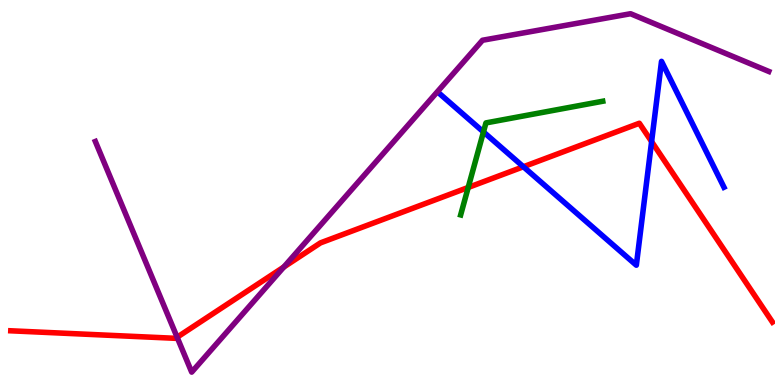[{'lines': ['blue', 'red'], 'intersections': [{'x': 6.75, 'y': 5.67}, {'x': 8.41, 'y': 6.32}]}, {'lines': ['green', 'red'], 'intersections': [{'x': 6.04, 'y': 5.13}]}, {'lines': ['purple', 'red'], 'intersections': [{'x': 2.29, 'y': 1.24}, {'x': 3.66, 'y': 3.06}]}, {'lines': ['blue', 'green'], 'intersections': [{'x': 6.24, 'y': 6.57}]}, {'lines': ['blue', 'purple'], 'intersections': []}, {'lines': ['green', 'purple'], 'intersections': []}]